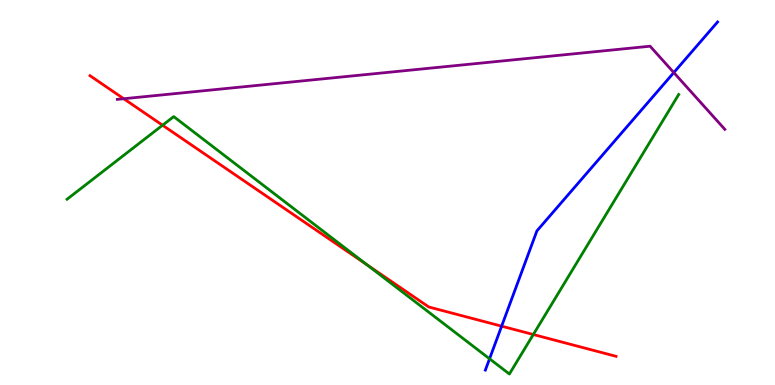[{'lines': ['blue', 'red'], 'intersections': [{'x': 6.47, 'y': 1.53}]}, {'lines': ['green', 'red'], 'intersections': [{'x': 2.1, 'y': 6.75}, {'x': 4.73, 'y': 3.12}, {'x': 6.88, 'y': 1.31}]}, {'lines': ['purple', 'red'], 'intersections': [{'x': 1.6, 'y': 7.44}]}, {'lines': ['blue', 'green'], 'intersections': [{'x': 6.32, 'y': 0.681}]}, {'lines': ['blue', 'purple'], 'intersections': [{'x': 8.69, 'y': 8.11}]}, {'lines': ['green', 'purple'], 'intersections': []}]